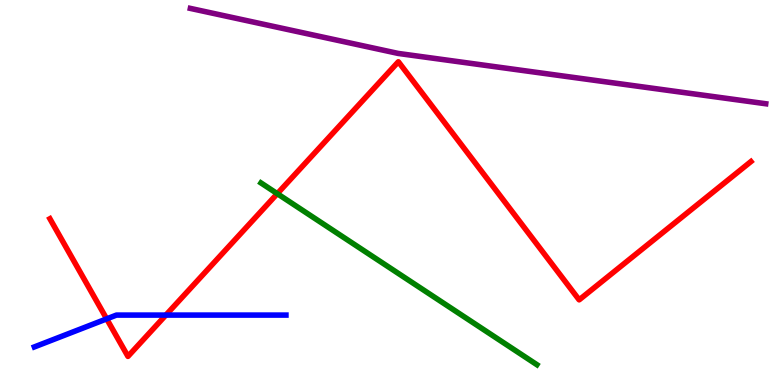[{'lines': ['blue', 'red'], 'intersections': [{'x': 1.38, 'y': 1.72}, {'x': 2.14, 'y': 1.82}]}, {'lines': ['green', 'red'], 'intersections': [{'x': 3.58, 'y': 4.97}]}, {'lines': ['purple', 'red'], 'intersections': []}, {'lines': ['blue', 'green'], 'intersections': []}, {'lines': ['blue', 'purple'], 'intersections': []}, {'lines': ['green', 'purple'], 'intersections': []}]